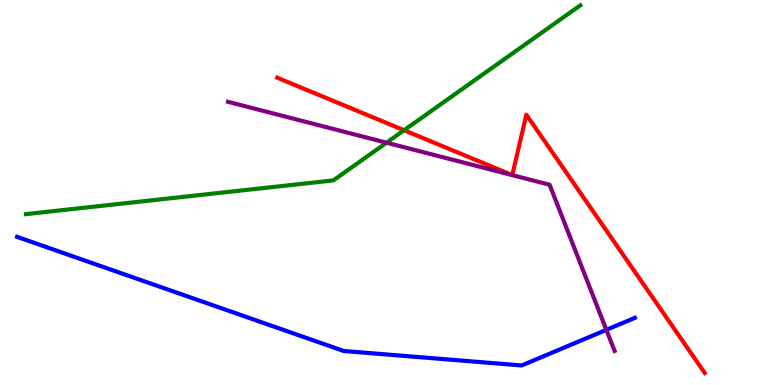[{'lines': ['blue', 'red'], 'intersections': []}, {'lines': ['green', 'red'], 'intersections': [{'x': 5.21, 'y': 6.62}]}, {'lines': ['purple', 'red'], 'intersections': []}, {'lines': ['blue', 'green'], 'intersections': []}, {'lines': ['blue', 'purple'], 'intersections': [{'x': 7.82, 'y': 1.43}]}, {'lines': ['green', 'purple'], 'intersections': [{'x': 4.99, 'y': 6.29}]}]